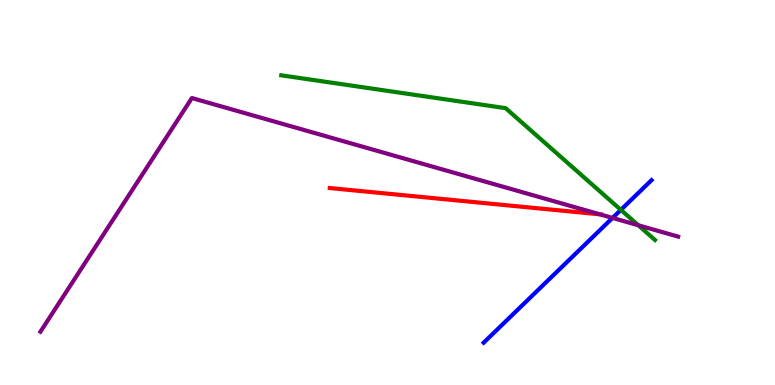[{'lines': ['blue', 'red'], 'intersections': []}, {'lines': ['green', 'red'], 'intersections': []}, {'lines': ['purple', 'red'], 'intersections': [{'x': 7.74, 'y': 4.43}]}, {'lines': ['blue', 'green'], 'intersections': [{'x': 8.01, 'y': 4.55}]}, {'lines': ['blue', 'purple'], 'intersections': [{'x': 7.9, 'y': 4.34}]}, {'lines': ['green', 'purple'], 'intersections': [{'x': 8.24, 'y': 4.15}]}]